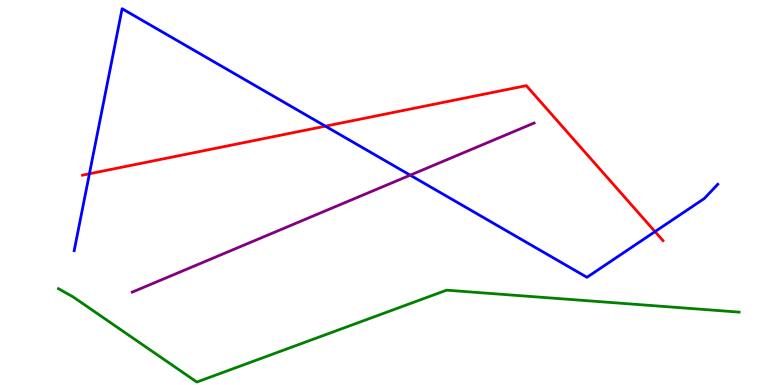[{'lines': ['blue', 'red'], 'intersections': [{'x': 1.15, 'y': 5.49}, {'x': 4.2, 'y': 6.72}, {'x': 8.45, 'y': 3.98}]}, {'lines': ['green', 'red'], 'intersections': []}, {'lines': ['purple', 'red'], 'intersections': []}, {'lines': ['blue', 'green'], 'intersections': []}, {'lines': ['blue', 'purple'], 'intersections': [{'x': 5.29, 'y': 5.45}]}, {'lines': ['green', 'purple'], 'intersections': []}]